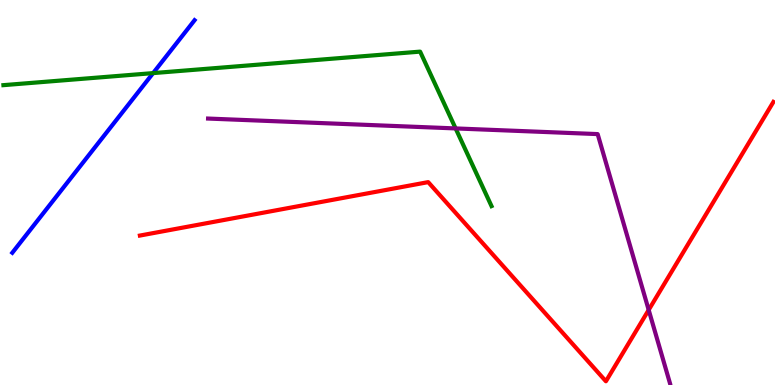[{'lines': ['blue', 'red'], 'intersections': []}, {'lines': ['green', 'red'], 'intersections': []}, {'lines': ['purple', 'red'], 'intersections': [{'x': 8.37, 'y': 1.95}]}, {'lines': ['blue', 'green'], 'intersections': [{'x': 1.98, 'y': 8.1}]}, {'lines': ['blue', 'purple'], 'intersections': []}, {'lines': ['green', 'purple'], 'intersections': [{'x': 5.88, 'y': 6.66}]}]